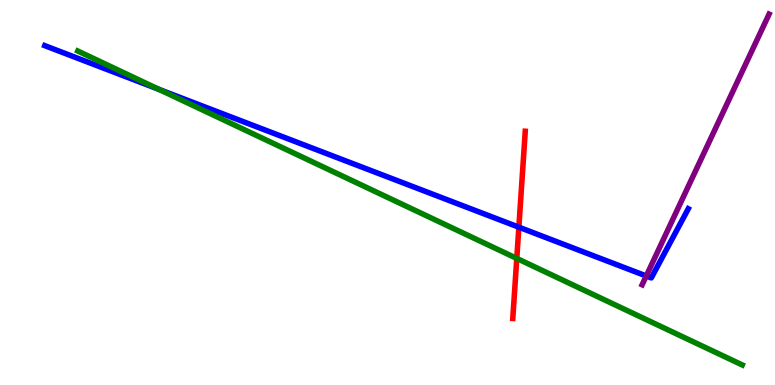[{'lines': ['blue', 'red'], 'intersections': [{'x': 6.69, 'y': 4.1}]}, {'lines': ['green', 'red'], 'intersections': [{'x': 6.67, 'y': 3.29}]}, {'lines': ['purple', 'red'], 'intersections': []}, {'lines': ['blue', 'green'], 'intersections': [{'x': 2.05, 'y': 7.68}]}, {'lines': ['blue', 'purple'], 'intersections': [{'x': 8.34, 'y': 2.83}]}, {'lines': ['green', 'purple'], 'intersections': []}]